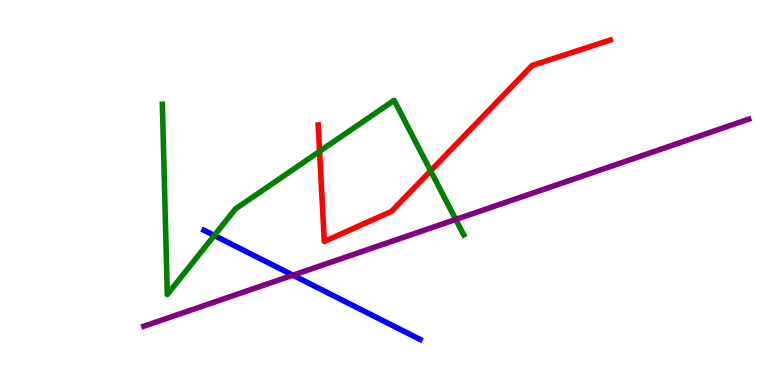[{'lines': ['blue', 'red'], 'intersections': []}, {'lines': ['green', 'red'], 'intersections': [{'x': 4.12, 'y': 6.07}, {'x': 5.56, 'y': 5.56}]}, {'lines': ['purple', 'red'], 'intersections': []}, {'lines': ['blue', 'green'], 'intersections': [{'x': 2.77, 'y': 3.88}]}, {'lines': ['blue', 'purple'], 'intersections': [{'x': 3.78, 'y': 2.85}]}, {'lines': ['green', 'purple'], 'intersections': [{'x': 5.88, 'y': 4.3}]}]